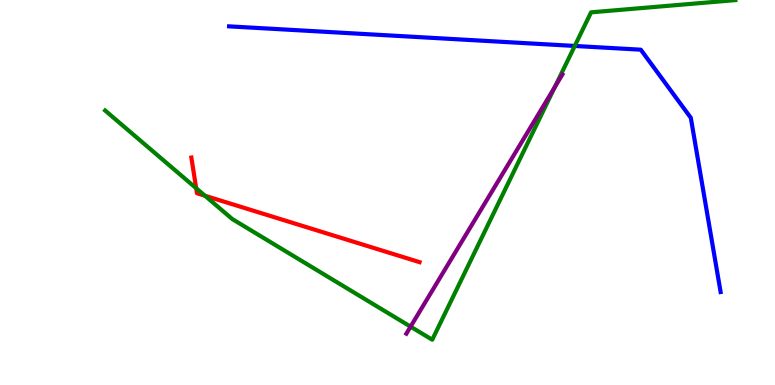[{'lines': ['blue', 'red'], 'intersections': []}, {'lines': ['green', 'red'], 'intersections': [{'x': 2.53, 'y': 5.11}, {'x': 2.64, 'y': 4.92}]}, {'lines': ['purple', 'red'], 'intersections': []}, {'lines': ['blue', 'green'], 'intersections': [{'x': 7.42, 'y': 8.81}]}, {'lines': ['blue', 'purple'], 'intersections': []}, {'lines': ['green', 'purple'], 'intersections': [{'x': 5.3, 'y': 1.52}, {'x': 7.16, 'y': 7.74}]}]